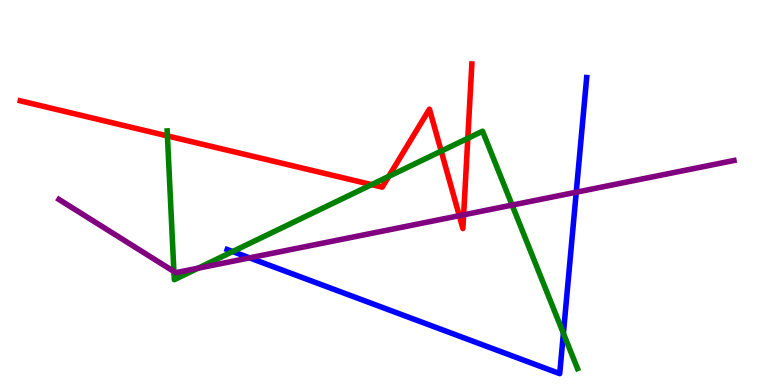[{'lines': ['blue', 'red'], 'intersections': []}, {'lines': ['green', 'red'], 'intersections': [{'x': 2.16, 'y': 6.47}, {'x': 4.8, 'y': 5.2}, {'x': 5.02, 'y': 5.42}, {'x': 5.69, 'y': 6.07}, {'x': 6.04, 'y': 6.41}]}, {'lines': ['purple', 'red'], 'intersections': [{'x': 5.93, 'y': 4.4}, {'x': 5.98, 'y': 4.42}]}, {'lines': ['blue', 'green'], 'intersections': [{'x': 3.0, 'y': 3.47}, {'x': 7.27, 'y': 1.34}]}, {'lines': ['blue', 'purple'], 'intersections': [{'x': 3.22, 'y': 3.3}, {'x': 7.44, 'y': 5.01}]}, {'lines': ['green', 'purple'], 'intersections': [{'x': 2.24, 'y': 2.95}, {'x': 2.56, 'y': 3.03}, {'x': 6.61, 'y': 4.67}]}]